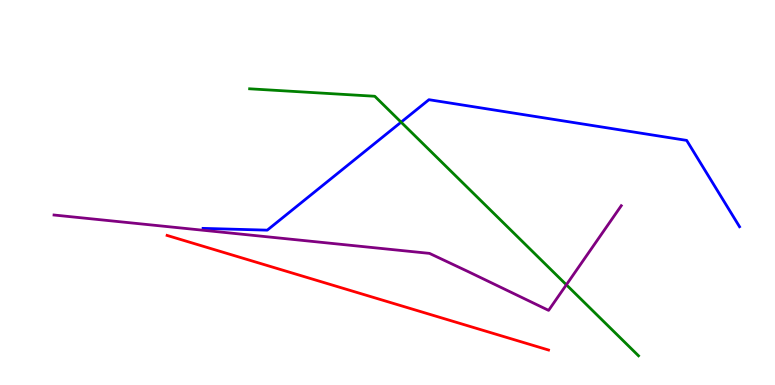[{'lines': ['blue', 'red'], 'intersections': []}, {'lines': ['green', 'red'], 'intersections': []}, {'lines': ['purple', 'red'], 'intersections': []}, {'lines': ['blue', 'green'], 'intersections': [{'x': 5.18, 'y': 6.83}]}, {'lines': ['blue', 'purple'], 'intersections': []}, {'lines': ['green', 'purple'], 'intersections': [{'x': 7.31, 'y': 2.6}]}]